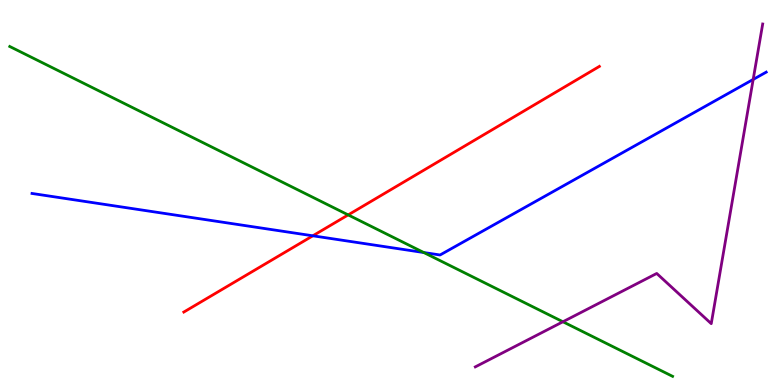[{'lines': ['blue', 'red'], 'intersections': [{'x': 4.04, 'y': 3.88}]}, {'lines': ['green', 'red'], 'intersections': [{'x': 4.49, 'y': 4.42}]}, {'lines': ['purple', 'red'], 'intersections': []}, {'lines': ['blue', 'green'], 'intersections': [{'x': 5.47, 'y': 3.44}]}, {'lines': ['blue', 'purple'], 'intersections': [{'x': 9.72, 'y': 7.94}]}, {'lines': ['green', 'purple'], 'intersections': [{'x': 7.26, 'y': 1.64}]}]